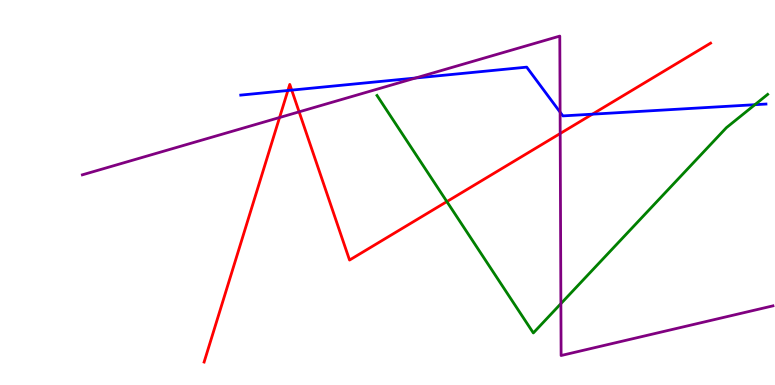[{'lines': ['blue', 'red'], 'intersections': [{'x': 3.71, 'y': 7.65}, {'x': 3.76, 'y': 7.66}, {'x': 7.64, 'y': 7.03}]}, {'lines': ['green', 'red'], 'intersections': [{'x': 5.77, 'y': 4.76}]}, {'lines': ['purple', 'red'], 'intersections': [{'x': 3.61, 'y': 6.95}, {'x': 3.86, 'y': 7.09}, {'x': 7.23, 'y': 6.53}]}, {'lines': ['blue', 'green'], 'intersections': [{'x': 9.74, 'y': 7.28}]}, {'lines': ['blue', 'purple'], 'intersections': [{'x': 5.36, 'y': 7.97}, {'x': 7.23, 'y': 7.09}]}, {'lines': ['green', 'purple'], 'intersections': [{'x': 7.24, 'y': 2.11}]}]